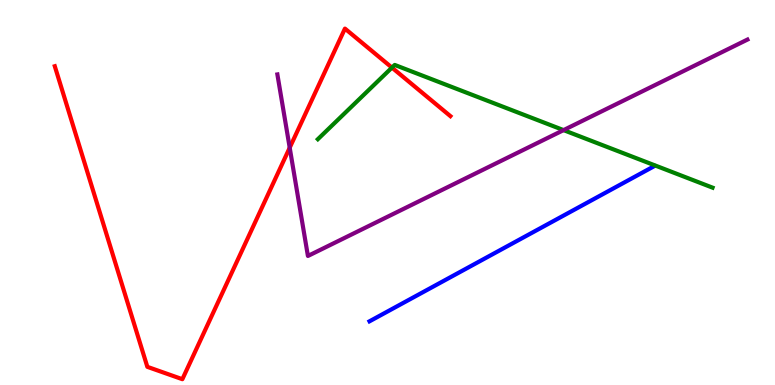[{'lines': ['blue', 'red'], 'intersections': []}, {'lines': ['green', 'red'], 'intersections': [{'x': 5.06, 'y': 8.24}]}, {'lines': ['purple', 'red'], 'intersections': [{'x': 3.74, 'y': 6.16}]}, {'lines': ['blue', 'green'], 'intersections': []}, {'lines': ['blue', 'purple'], 'intersections': []}, {'lines': ['green', 'purple'], 'intersections': [{'x': 7.27, 'y': 6.62}]}]